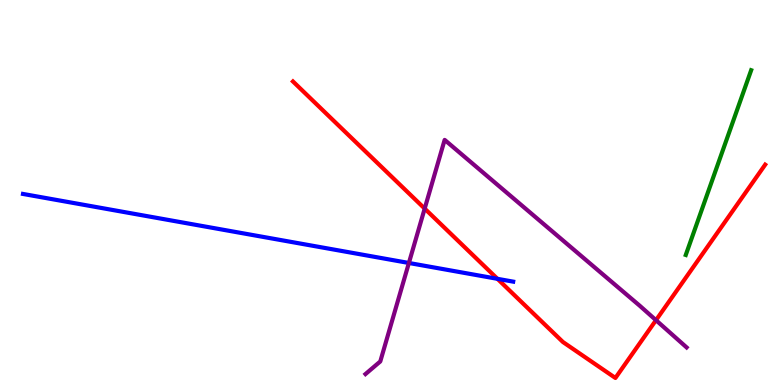[{'lines': ['blue', 'red'], 'intersections': [{'x': 6.42, 'y': 2.76}]}, {'lines': ['green', 'red'], 'intersections': []}, {'lines': ['purple', 'red'], 'intersections': [{'x': 5.48, 'y': 4.58}, {'x': 8.46, 'y': 1.68}]}, {'lines': ['blue', 'green'], 'intersections': []}, {'lines': ['blue', 'purple'], 'intersections': [{'x': 5.28, 'y': 3.17}]}, {'lines': ['green', 'purple'], 'intersections': []}]